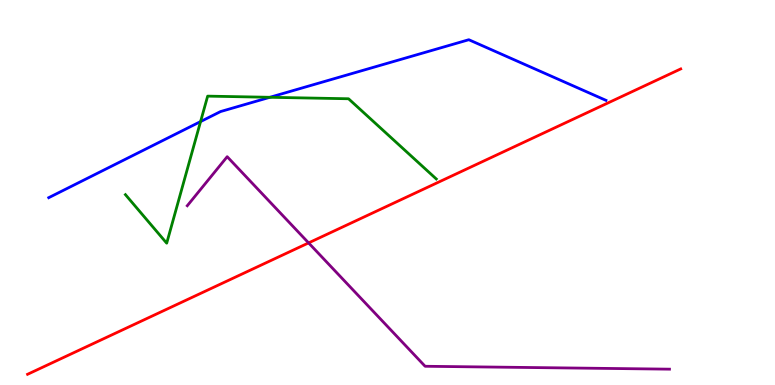[{'lines': ['blue', 'red'], 'intersections': []}, {'lines': ['green', 'red'], 'intersections': []}, {'lines': ['purple', 'red'], 'intersections': [{'x': 3.98, 'y': 3.69}]}, {'lines': ['blue', 'green'], 'intersections': [{'x': 2.59, 'y': 6.84}, {'x': 3.48, 'y': 7.47}]}, {'lines': ['blue', 'purple'], 'intersections': []}, {'lines': ['green', 'purple'], 'intersections': []}]